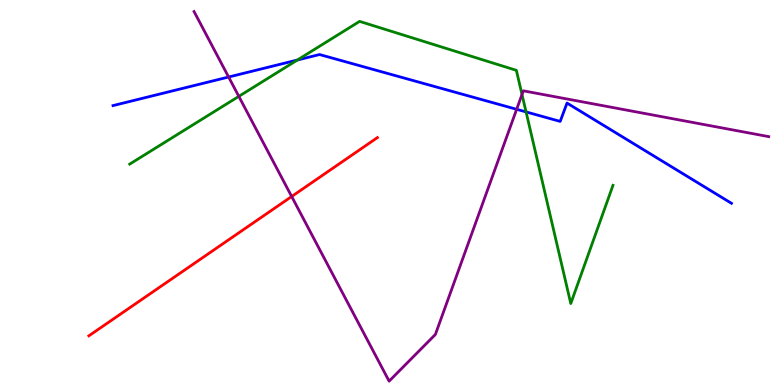[{'lines': ['blue', 'red'], 'intersections': []}, {'lines': ['green', 'red'], 'intersections': []}, {'lines': ['purple', 'red'], 'intersections': [{'x': 3.76, 'y': 4.9}]}, {'lines': ['blue', 'green'], 'intersections': [{'x': 3.84, 'y': 8.44}, {'x': 6.79, 'y': 7.09}]}, {'lines': ['blue', 'purple'], 'intersections': [{'x': 2.95, 'y': 8.0}, {'x': 6.67, 'y': 7.16}]}, {'lines': ['green', 'purple'], 'intersections': [{'x': 3.08, 'y': 7.5}, {'x': 6.74, 'y': 7.55}]}]